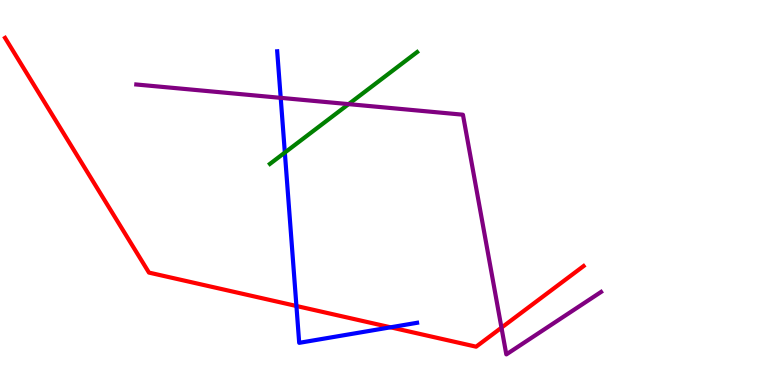[{'lines': ['blue', 'red'], 'intersections': [{'x': 3.82, 'y': 2.05}, {'x': 5.04, 'y': 1.5}]}, {'lines': ['green', 'red'], 'intersections': []}, {'lines': ['purple', 'red'], 'intersections': [{'x': 6.47, 'y': 1.49}]}, {'lines': ['blue', 'green'], 'intersections': [{'x': 3.68, 'y': 6.04}]}, {'lines': ['blue', 'purple'], 'intersections': [{'x': 3.62, 'y': 7.46}]}, {'lines': ['green', 'purple'], 'intersections': [{'x': 4.5, 'y': 7.3}]}]